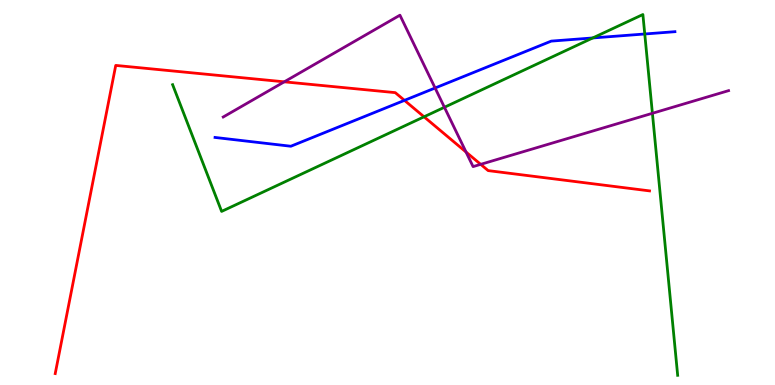[{'lines': ['blue', 'red'], 'intersections': [{'x': 5.22, 'y': 7.39}]}, {'lines': ['green', 'red'], 'intersections': [{'x': 5.47, 'y': 6.97}]}, {'lines': ['purple', 'red'], 'intersections': [{'x': 3.67, 'y': 7.87}, {'x': 6.01, 'y': 6.05}, {'x': 6.2, 'y': 5.73}]}, {'lines': ['blue', 'green'], 'intersections': [{'x': 7.65, 'y': 9.01}, {'x': 8.32, 'y': 9.12}]}, {'lines': ['blue', 'purple'], 'intersections': [{'x': 5.61, 'y': 7.71}]}, {'lines': ['green', 'purple'], 'intersections': [{'x': 5.73, 'y': 7.21}, {'x': 8.42, 'y': 7.06}]}]